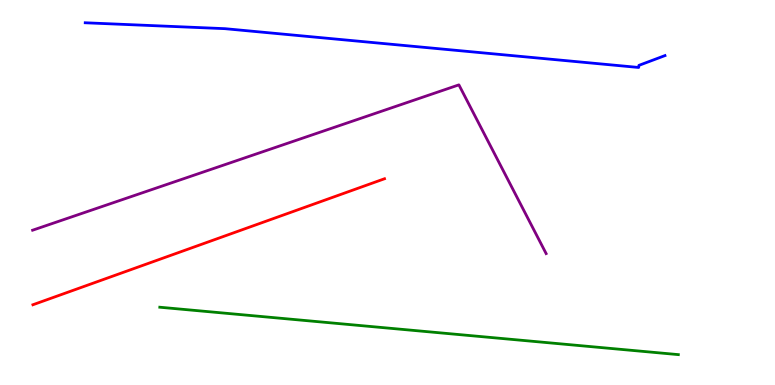[{'lines': ['blue', 'red'], 'intersections': []}, {'lines': ['green', 'red'], 'intersections': []}, {'lines': ['purple', 'red'], 'intersections': []}, {'lines': ['blue', 'green'], 'intersections': []}, {'lines': ['blue', 'purple'], 'intersections': []}, {'lines': ['green', 'purple'], 'intersections': []}]